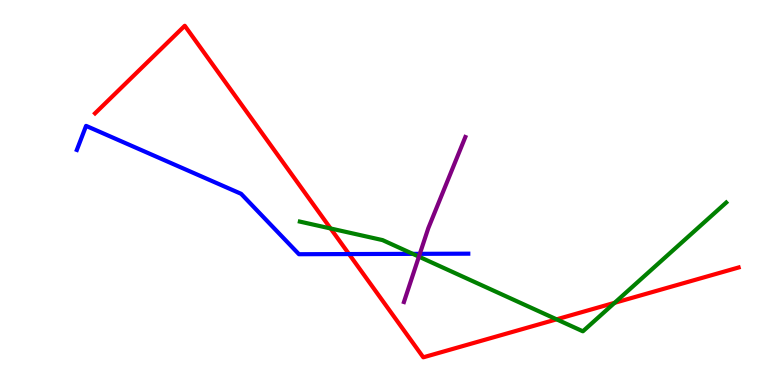[{'lines': ['blue', 'red'], 'intersections': [{'x': 4.5, 'y': 3.4}]}, {'lines': ['green', 'red'], 'intersections': [{'x': 4.27, 'y': 4.07}, {'x': 7.18, 'y': 1.71}, {'x': 7.93, 'y': 2.13}]}, {'lines': ['purple', 'red'], 'intersections': []}, {'lines': ['blue', 'green'], 'intersections': [{'x': 5.33, 'y': 3.41}]}, {'lines': ['blue', 'purple'], 'intersections': [{'x': 5.42, 'y': 3.41}]}, {'lines': ['green', 'purple'], 'intersections': [{'x': 5.41, 'y': 3.33}]}]